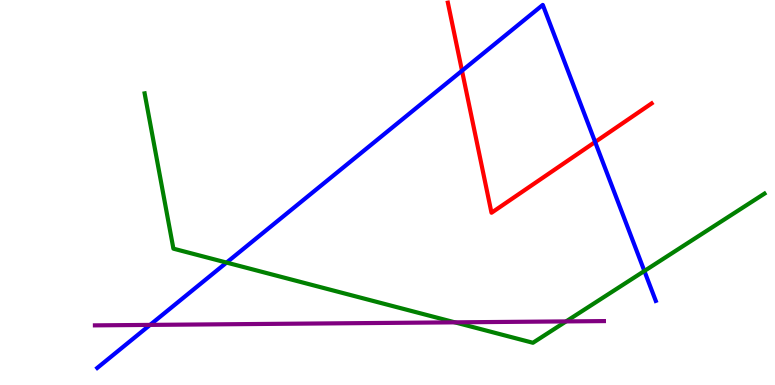[{'lines': ['blue', 'red'], 'intersections': [{'x': 5.96, 'y': 8.16}, {'x': 7.68, 'y': 6.31}]}, {'lines': ['green', 'red'], 'intersections': []}, {'lines': ['purple', 'red'], 'intersections': []}, {'lines': ['blue', 'green'], 'intersections': [{'x': 2.92, 'y': 3.18}, {'x': 8.31, 'y': 2.96}]}, {'lines': ['blue', 'purple'], 'intersections': [{'x': 1.94, 'y': 1.56}]}, {'lines': ['green', 'purple'], 'intersections': [{'x': 5.87, 'y': 1.63}, {'x': 7.3, 'y': 1.65}]}]